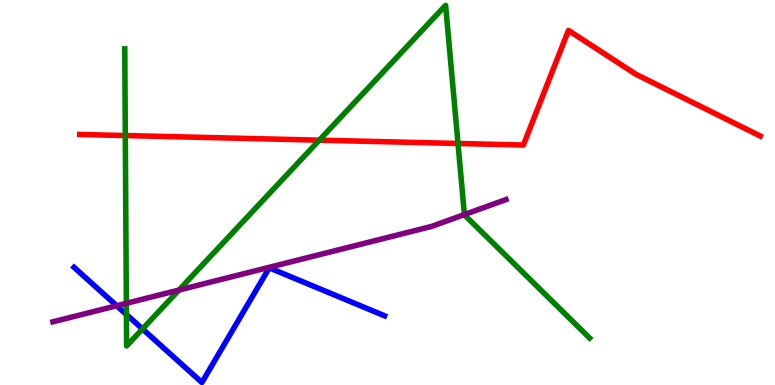[{'lines': ['blue', 'red'], 'intersections': []}, {'lines': ['green', 'red'], 'intersections': [{'x': 1.62, 'y': 6.48}, {'x': 4.12, 'y': 6.36}, {'x': 5.91, 'y': 6.27}]}, {'lines': ['purple', 'red'], 'intersections': []}, {'lines': ['blue', 'green'], 'intersections': [{'x': 1.63, 'y': 1.83}, {'x': 1.84, 'y': 1.46}]}, {'lines': ['blue', 'purple'], 'intersections': [{'x': 1.51, 'y': 2.06}]}, {'lines': ['green', 'purple'], 'intersections': [{'x': 1.63, 'y': 2.12}, {'x': 2.31, 'y': 2.47}, {'x': 5.99, 'y': 4.43}]}]